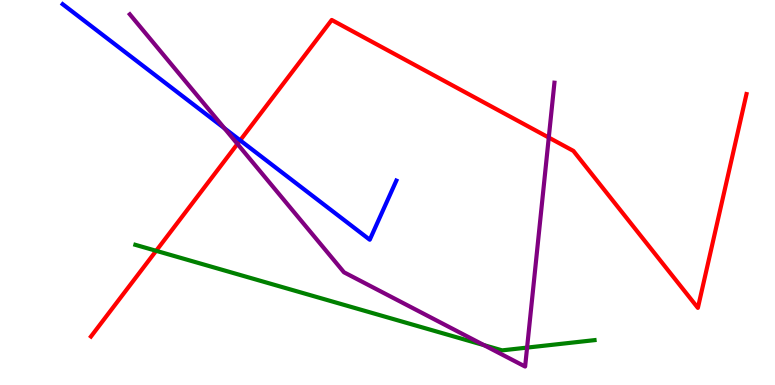[{'lines': ['blue', 'red'], 'intersections': [{'x': 3.1, 'y': 6.35}]}, {'lines': ['green', 'red'], 'intersections': [{'x': 2.01, 'y': 3.49}]}, {'lines': ['purple', 'red'], 'intersections': [{'x': 3.06, 'y': 6.26}, {'x': 7.08, 'y': 6.43}]}, {'lines': ['blue', 'green'], 'intersections': []}, {'lines': ['blue', 'purple'], 'intersections': [{'x': 2.9, 'y': 6.67}]}, {'lines': ['green', 'purple'], 'intersections': [{'x': 6.25, 'y': 1.03}, {'x': 6.8, 'y': 0.971}]}]